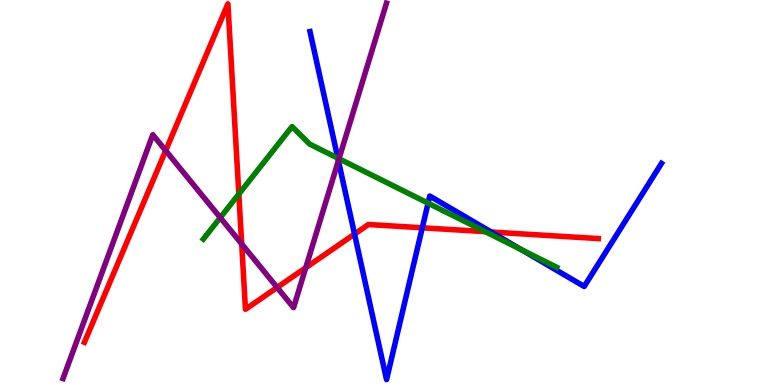[{'lines': ['blue', 'red'], 'intersections': [{'x': 4.57, 'y': 3.92}, {'x': 5.45, 'y': 4.08}, {'x': 6.34, 'y': 3.97}]}, {'lines': ['green', 'red'], 'intersections': [{'x': 3.08, 'y': 4.96}, {'x': 6.26, 'y': 3.98}]}, {'lines': ['purple', 'red'], 'intersections': [{'x': 2.14, 'y': 6.09}, {'x': 3.12, 'y': 3.66}, {'x': 3.58, 'y': 2.53}, {'x': 3.95, 'y': 3.05}]}, {'lines': ['blue', 'green'], 'intersections': [{'x': 4.36, 'y': 5.89}, {'x': 5.52, 'y': 4.72}, {'x': 6.73, 'y': 3.52}]}, {'lines': ['blue', 'purple'], 'intersections': [{'x': 4.37, 'y': 5.83}]}, {'lines': ['green', 'purple'], 'intersections': [{'x': 2.84, 'y': 4.35}, {'x': 4.37, 'y': 5.88}]}]